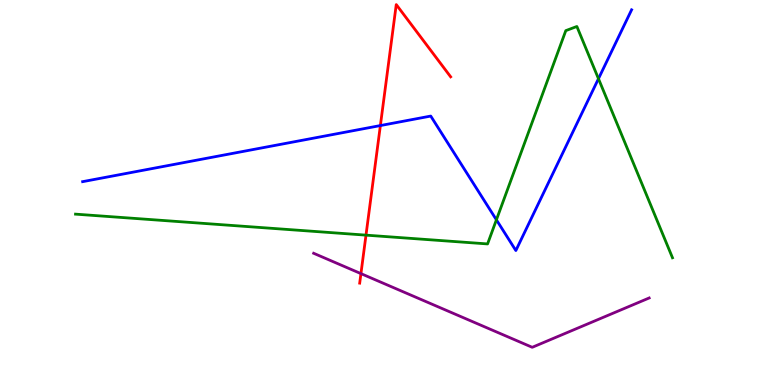[{'lines': ['blue', 'red'], 'intersections': [{'x': 4.91, 'y': 6.74}]}, {'lines': ['green', 'red'], 'intersections': [{'x': 4.72, 'y': 3.89}]}, {'lines': ['purple', 'red'], 'intersections': [{'x': 4.66, 'y': 2.89}]}, {'lines': ['blue', 'green'], 'intersections': [{'x': 6.41, 'y': 4.29}, {'x': 7.72, 'y': 7.96}]}, {'lines': ['blue', 'purple'], 'intersections': []}, {'lines': ['green', 'purple'], 'intersections': []}]